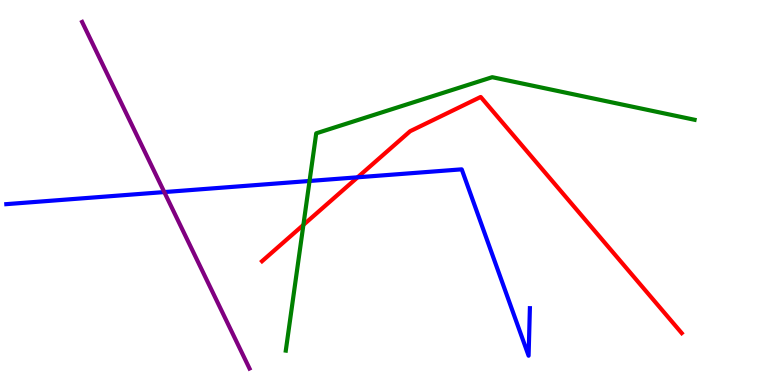[{'lines': ['blue', 'red'], 'intersections': [{'x': 4.61, 'y': 5.39}]}, {'lines': ['green', 'red'], 'intersections': [{'x': 3.91, 'y': 4.16}]}, {'lines': ['purple', 'red'], 'intersections': []}, {'lines': ['blue', 'green'], 'intersections': [{'x': 3.99, 'y': 5.3}]}, {'lines': ['blue', 'purple'], 'intersections': [{'x': 2.12, 'y': 5.01}]}, {'lines': ['green', 'purple'], 'intersections': []}]